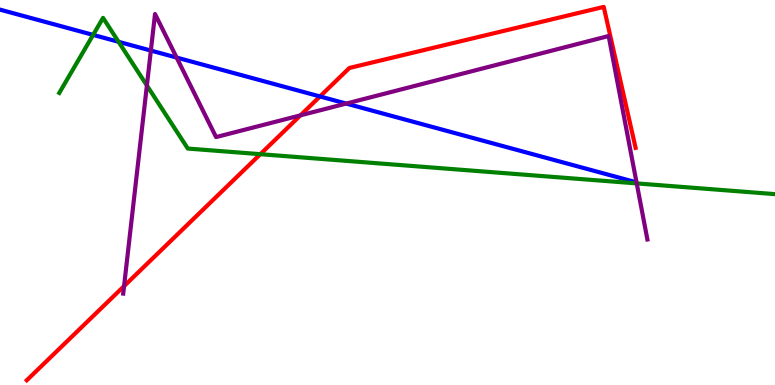[{'lines': ['blue', 'red'], 'intersections': [{'x': 4.13, 'y': 7.49}]}, {'lines': ['green', 'red'], 'intersections': [{'x': 3.36, 'y': 6.0}]}, {'lines': ['purple', 'red'], 'intersections': [{'x': 1.6, 'y': 2.57}, {'x': 3.88, 'y': 7.0}]}, {'lines': ['blue', 'green'], 'intersections': [{'x': 1.2, 'y': 9.09}, {'x': 1.53, 'y': 8.91}]}, {'lines': ['blue', 'purple'], 'intersections': [{'x': 1.95, 'y': 8.69}, {'x': 2.28, 'y': 8.51}, {'x': 4.47, 'y': 7.31}]}, {'lines': ['green', 'purple'], 'intersections': [{'x': 1.9, 'y': 7.78}, {'x': 8.22, 'y': 5.24}]}]